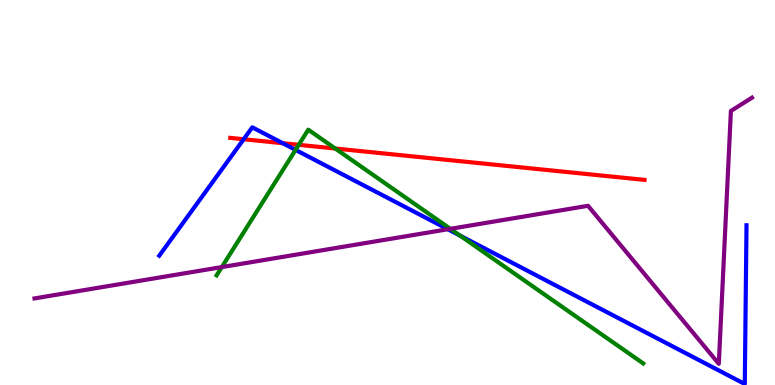[{'lines': ['blue', 'red'], 'intersections': [{'x': 3.14, 'y': 6.38}, {'x': 3.65, 'y': 6.28}]}, {'lines': ['green', 'red'], 'intersections': [{'x': 3.85, 'y': 6.24}, {'x': 4.33, 'y': 6.14}]}, {'lines': ['purple', 'red'], 'intersections': []}, {'lines': ['blue', 'green'], 'intersections': [{'x': 3.81, 'y': 6.11}, {'x': 5.94, 'y': 3.88}]}, {'lines': ['blue', 'purple'], 'intersections': [{'x': 5.78, 'y': 4.05}]}, {'lines': ['green', 'purple'], 'intersections': [{'x': 2.86, 'y': 3.06}, {'x': 5.81, 'y': 4.06}]}]